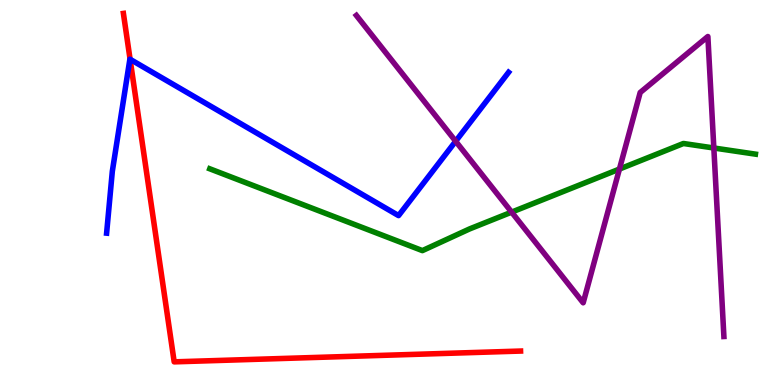[{'lines': ['blue', 'red'], 'intersections': [{'x': 1.68, 'y': 8.46}]}, {'lines': ['green', 'red'], 'intersections': []}, {'lines': ['purple', 'red'], 'intersections': []}, {'lines': ['blue', 'green'], 'intersections': []}, {'lines': ['blue', 'purple'], 'intersections': [{'x': 5.88, 'y': 6.33}]}, {'lines': ['green', 'purple'], 'intersections': [{'x': 6.6, 'y': 4.49}, {'x': 7.99, 'y': 5.61}, {'x': 9.21, 'y': 6.16}]}]